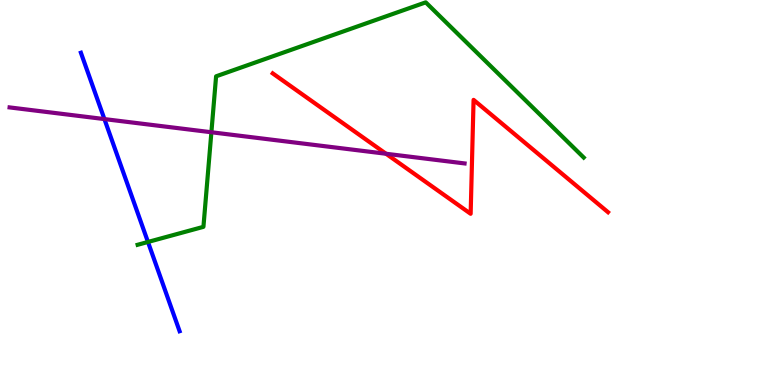[{'lines': ['blue', 'red'], 'intersections': []}, {'lines': ['green', 'red'], 'intersections': []}, {'lines': ['purple', 'red'], 'intersections': [{'x': 4.98, 'y': 6.01}]}, {'lines': ['blue', 'green'], 'intersections': [{'x': 1.91, 'y': 3.72}]}, {'lines': ['blue', 'purple'], 'intersections': [{'x': 1.35, 'y': 6.91}]}, {'lines': ['green', 'purple'], 'intersections': [{'x': 2.73, 'y': 6.56}]}]